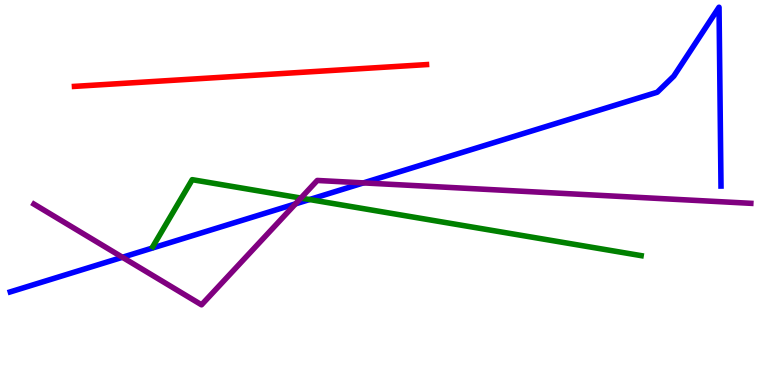[{'lines': ['blue', 'red'], 'intersections': []}, {'lines': ['green', 'red'], 'intersections': []}, {'lines': ['purple', 'red'], 'intersections': []}, {'lines': ['blue', 'green'], 'intersections': [{'x': 3.99, 'y': 4.82}]}, {'lines': ['blue', 'purple'], 'intersections': [{'x': 1.58, 'y': 3.32}, {'x': 3.81, 'y': 4.7}, {'x': 4.69, 'y': 5.25}]}, {'lines': ['green', 'purple'], 'intersections': [{'x': 3.88, 'y': 4.86}]}]